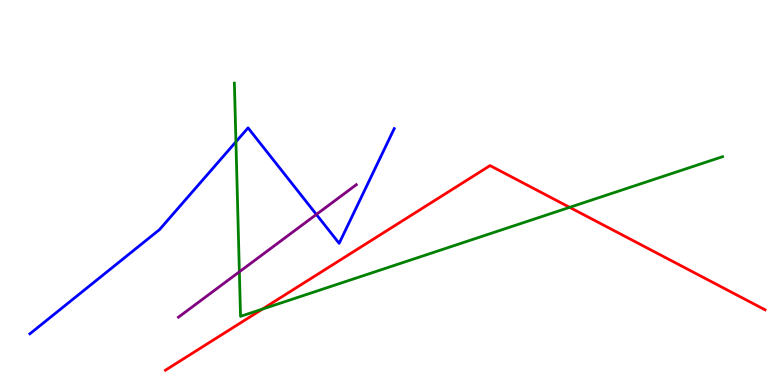[{'lines': ['blue', 'red'], 'intersections': []}, {'lines': ['green', 'red'], 'intersections': [{'x': 3.39, 'y': 1.97}, {'x': 7.35, 'y': 4.61}]}, {'lines': ['purple', 'red'], 'intersections': []}, {'lines': ['blue', 'green'], 'intersections': [{'x': 3.04, 'y': 6.32}]}, {'lines': ['blue', 'purple'], 'intersections': [{'x': 4.08, 'y': 4.43}]}, {'lines': ['green', 'purple'], 'intersections': [{'x': 3.09, 'y': 2.94}]}]